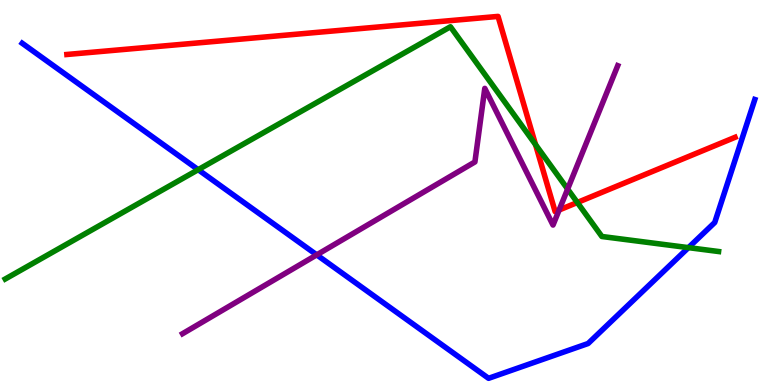[{'lines': ['blue', 'red'], 'intersections': []}, {'lines': ['green', 'red'], 'intersections': [{'x': 6.91, 'y': 6.24}, {'x': 7.45, 'y': 4.74}]}, {'lines': ['purple', 'red'], 'intersections': [{'x': 7.21, 'y': 4.55}]}, {'lines': ['blue', 'green'], 'intersections': [{'x': 2.56, 'y': 5.59}, {'x': 8.88, 'y': 3.57}]}, {'lines': ['blue', 'purple'], 'intersections': [{'x': 4.09, 'y': 3.38}]}, {'lines': ['green', 'purple'], 'intersections': [{'x': 7.32, 'y': 5.09}]}]